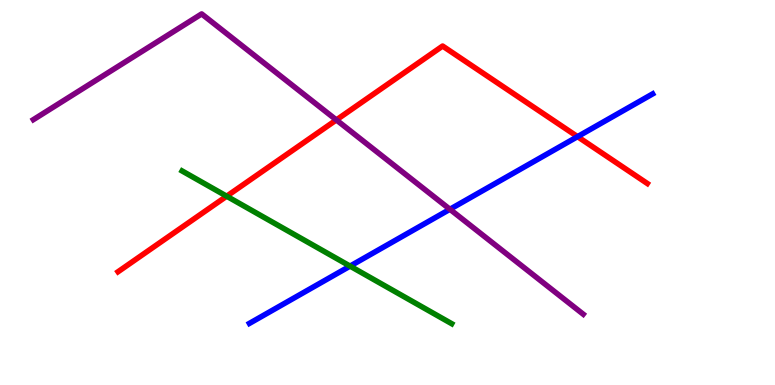[{'lines': ['blue', 'red'], 'intersections': [{'x': 7.45, 'y': 6.45}]}, {'lines': ['green', 'red'], 'intersections': [{'x': 2.92, 'y': 4.9}]}, {'lines': ['purple', 'red'], 'intersections': [{'x': 4.34, 'y': 6.88}]}, {'lines': ['blue', 'green'], 'intersections': [{'x': 4.52, 'y': 3.09}]}, {'lines': ['blue', 'purple'], 'intersections': [{'x': 5.81, 'y': 4.56}]}, {'lines': ['green', 'purple'], 'intersections': []}]